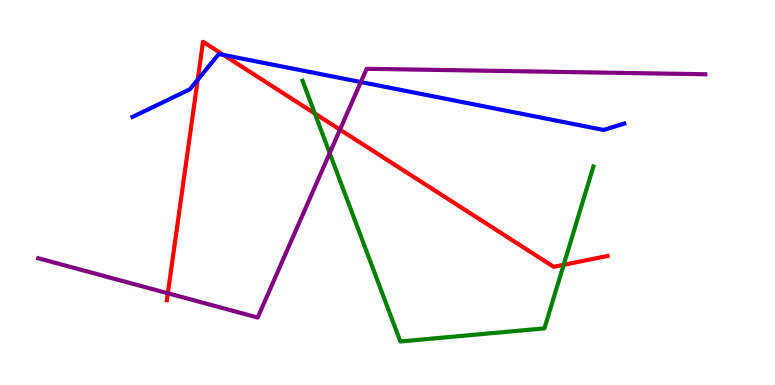[{'lines': ['blue', 'red'], 'intersections': [{'x': 2.55, 'y': 7.93}, {'x': 2.89, 'y': 8.57}]}, {'lines': ['green', 'red'], 'intersections': [{'x': 4.06, 'y': 7.05}, {'x': 7.27, 'y': 3.12}]}, {'lines': ['purple', 'red'], 'intersections': [{'x': 2.17, 'y': 2.38}, {'x': 4.39, 'y': 6.63}]}, {'lines': ['blue', 'green'], 'intersections': []}, {'lines': ['blue', 'purple'], 'intersections': [{'x': 4.66, 'y': 7.87}]}, {'lines': ['green', 'purple'], 'intersections': [{'x': 4.25, 'y': 6.02}]}]